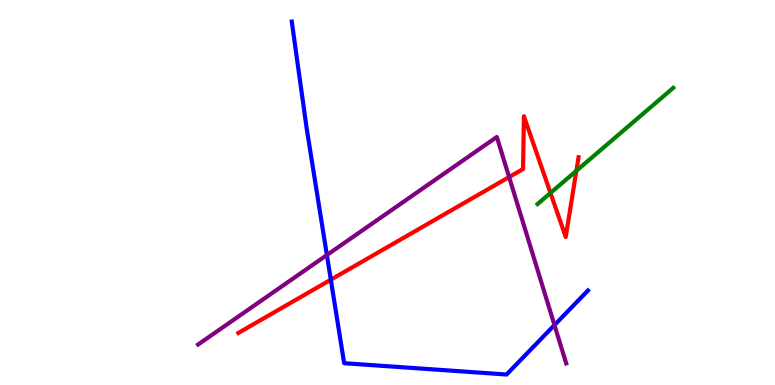[{'lines': ['blue', 'red'], 'intersections': [{'x': 4.27, 'y': 2.73}]}, {'lines': ['green', 'red'], 'intersections': [{'x': 7.1, 'y': 4.99}, {'x': 7.44, 'y': 5.56}]}, {'lines': ['purple', 'red'], 'intersections': [{'x': 6.57, 'y': 5.4}]}, {'lines': ['blue', 'green'], 'intersections': []}, {'lines': ['blue', 'purple'], 'intersections': [{'x': 4.22, 'y': 3.38}, {'x': 7.15, 'y': 1.56}]}, {'lines': ['green', 'purple'], 'intersections': []}]